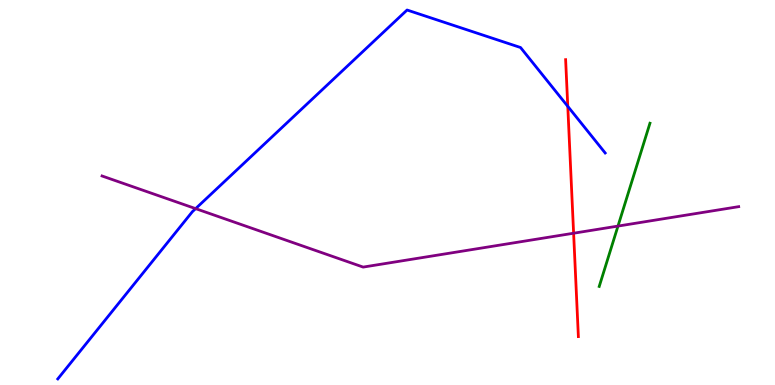[{'lines': ['blue', 'red'], 'intersections': [{'x': 7.33, 'y': 7.24}]}, {'lines': ['green', 'red'], 'intersections': []}, {'lines': ['purple', 'red'], 'intersections': [{'x': 7.4, 'y': 3.94}]}, {'lines': ['blue', 'green'], 'intersections': []}, {'lines': ['blue', 'purple'], 'intersections': [{'x': 2.52, 'y': 4.58}]}, {'lines': ['green', 'purple'], 'intersections': [{'x': 7.97, 'y': 4.13}]}]